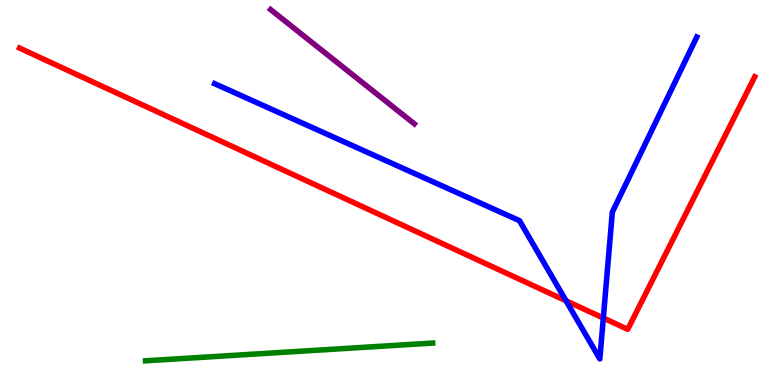[{'lines': ['blue', 'red'], 'intersections': [{'x': 7.3, 'y': 2.19}, {'x': 7.78, 'y': 1.74}]}, {'lines': ['green', 'red'], 'intersections': []}, {'lines': ['purple', 'red'], 'intersections': []}, {'lines': ['blue', 'green'], 'intersections': []}, {'lines': ['blue', 'purple'], 'intersections': []}, {'lines': ['green', 'purple'], 'intersections': []}]